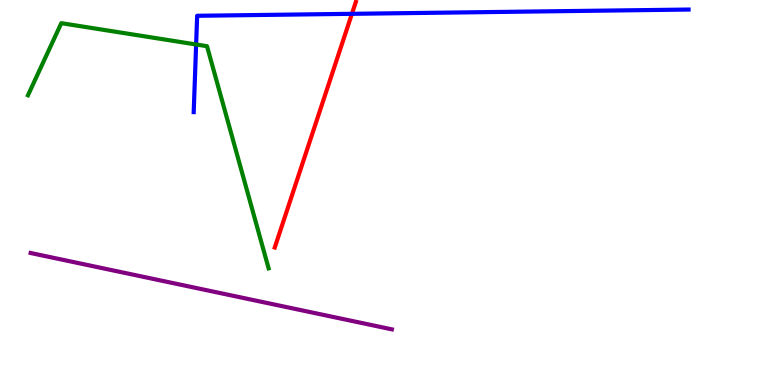[{'lines': ['blue', 'red'], 'intersections': [{'x': 4.54, 'y': 9.64}]}, {'lines': ['green', 'red'], 'intersections': []}, {'lines': ['purple', 'red'], 'intersections': []}, {'lines': ['blue', 'green'], 'intersections': [{'x': 2.53, 'y': 8.84}]}, {'lines': ['blue', 'purple'], 'intersections': []}, {'lines': ['green', 'purple'], 'intersections': []}]